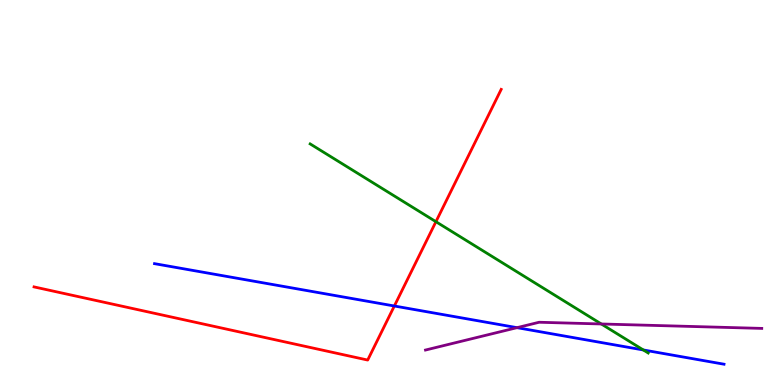[{'lines': ['blue', 'red'], 'intersections': [{'x': 5.09, 'y': 2.05}]}, {'lines': ['green', 'red'], 'intersections': [{'x': 5.62, 'y': 4.24}]}, {'lines': ['purple', 'red'], 'intersections': []}, {'lines': ['blue', 'green'], 'intersections': [{'x': 8.3, 'y': 0.91}]}, {'lines': ['blue', 'purple'], 'intersections': [{'x': 6.67, 'y': 1.49}]}, {'lines': ['green', 'purple'], 'intersections': [{'x': 7.76, 'y': 1.59}]}]